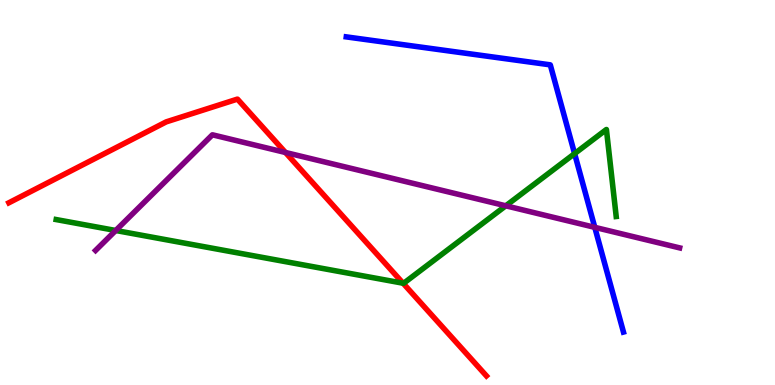[{'lines': ['blue', 'red'], 'intersections': []}, {'lines': ['green', 'red'], 'intersections': [{'x': 5.2, 'y': 2.64}]}, {'lines': ['purple', 'red'], 'intersections': [{'x': 3.68, 'y': 6.04}]}, {'lines': ['blue', 'green'], 'intersections': [{'x': 7.41, 'y': 6.01}]}, {'lines': ['blue', 'purple'], 'intersections': [{'x': 7.67, 'y': 4.09}]}, {'lines': ['green', 'purple'], 'intersections': [{'x': 1.49, 'y': 4.01}, {'x': 6.53, 'y': 4.65}]}]